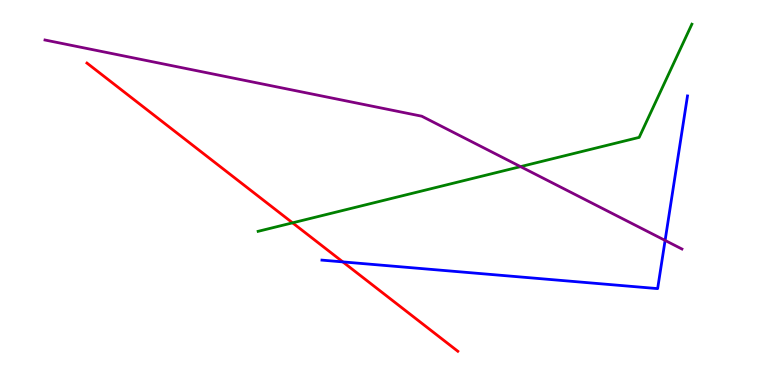[{'lines': ['blue', 'red'], 'intersections': [{'x': 4.42, 'y': 3.2}]}, {'lines': ['green', 'red'], 'intersections': [{'x': 3.77, 'y': 4.21}]}, {'lines': ['purple', 'red'], 'intersections': []}, {'lines': ['blue', 'green'], 'intersections': []}, {'lines': ['blue', 'purple'], 'intersections': [{'x': 8.58, 'y': 3.76}]}, {'lines': ['green', 'purple'], 'intersections': [{'x': 6.72, 'y': 5.67}]}]